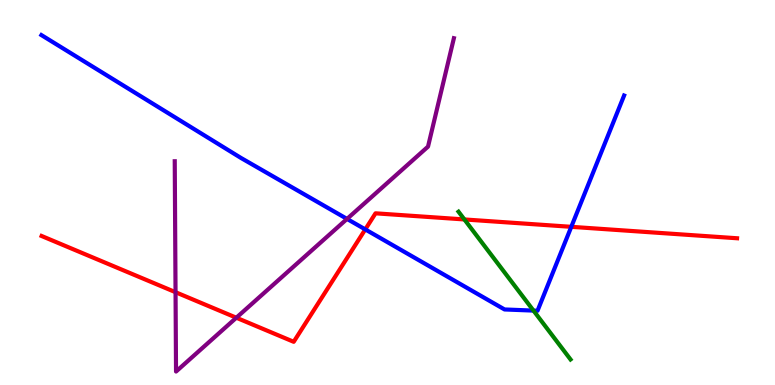[{'lines': ['blue', 'red'], 'intersections': [{'x': 4.71, 'y': 4.04}, {'x': 7.37, 'y': 4.11}]}, {'lines': ['green', 'red'], 'intersections': [{'x': 5.99, 'y': 4.3}]}, {'lines': ['purple', 'red'], 'intersections': [{'x': 2.27, 'y': 2.41}, {'x': 3.05, 'y': 1.75}]}, {'lines': ['blue', 'green'], 'intersections': [{'x': 6.88, 'y': 1.93}]}, {'lines': ['blue', 'purple'], 'intersections': [{'x': 4.48, 'y': 4.31}]}, {'lines': ['green', 'purple'], 'intersections': []}]